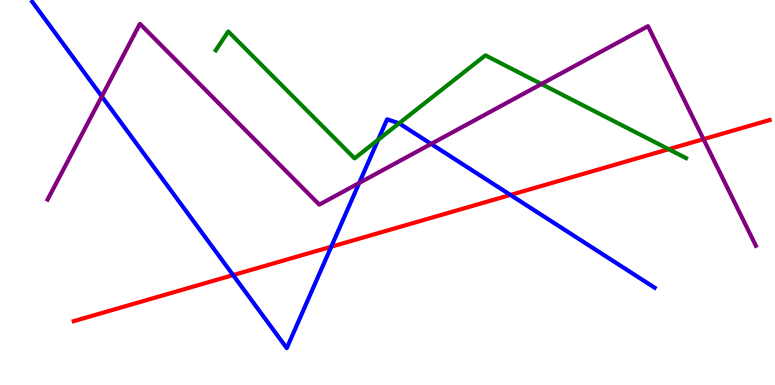[{'lines': ['blue', 'red'], 'intersections': [{'x': 3.01, 'y': 2.85}, {'x': 4.27, 'y': 3.59}, {'x': 6.59, 'y': 4.94}]}, {'lines': ['green', 'red'], 'intersections': [{'x': 8.63, 'y': 6.12}]}, {'lines': ['purple', 'red'], 'intersections': [{'x': 9.08, 'y': 6.39}]}, {'lines': ['blue', 'green'], 'intersections': [{'x': 4.88, 'y': 6.37}, {'x': 5.15, 'y': 6.8}]}, {'lines': ['blue', 'purple'], 'intersections': [{'x': 1.31, 'y': 7.5}, {'x': 4.63, 'y': 5.25}, {'x': 5.56, 'y': 6.26}]}, {'lines': ['green', 'purple'], 'intersections': [{'x': 6.99, 'y': 7.82}]}]